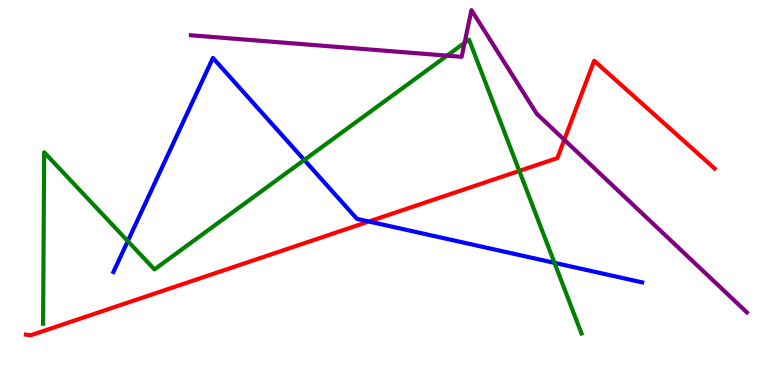[{'lines': ['blue', 'red'], 'intersections': [{'x': 4.76, 'y': 4.25}]}, {'lines': ['green', 'red'], 'intersections': [{'x': 6.7, 'y': 5.56}]}, {'lines': ['purple', 'red'], 'intersections': [{'x': 7.28, 'y': 6.37}]}, {'lines': ['blue', 'green'], 'intersections': [{'x': 1.65, 'y': 3.74}, {'x': 3.93, 'y': 5.84}, {'x': 7.15, 'y': 3.17}]}, {'lines': ['blue', 'purple'], 'intersections': []}, {'lines': ['green', 'purple'], 'intersections': [{'x': 5.77, 'y': 8.55}, {'x': 5.99, 'y': 8.89}]}]